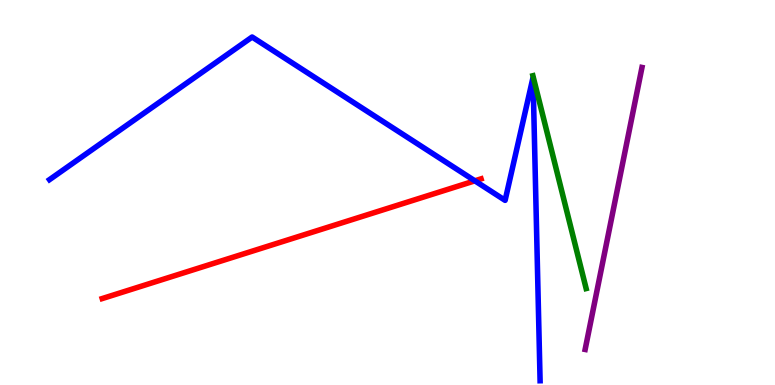[{'lines': ['blue', 'red'], 'intersections': [{'x': 6.13, 'y': 5.3}]}, {'lines': ['green', 'red'], 'intersections': []}, {'lines': ['purple', 'red'], 'intersections': []}, {'lines': ['blue', 'green'], 'intersections': []}, {'lines': ['blue', 'purple'], 'intersections': []}, {'lines': ['green', 'purple'], 'intersections': []}]